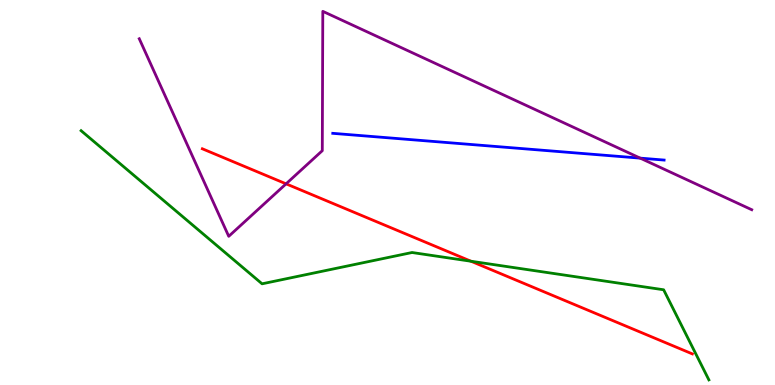[{'lines': ['blue', 'red'], 'intersections': []}, {'lines': ['green', 'red'], 'intersections': [{'x': 6.08, 'y': 3.21}]}, {'lines': ['purple', 'red'], 'intersections': [{'x': 3.69, 'y': 5.23}]}, {'lines': ['blue', 'green'], 'intersections': []}, {'lines': ['blue', 'purple'], 'intersections': [{'x': 8.26, 'y': 5.89}]}, {'lines': ['green', 'purple'], 'intersections': []}]